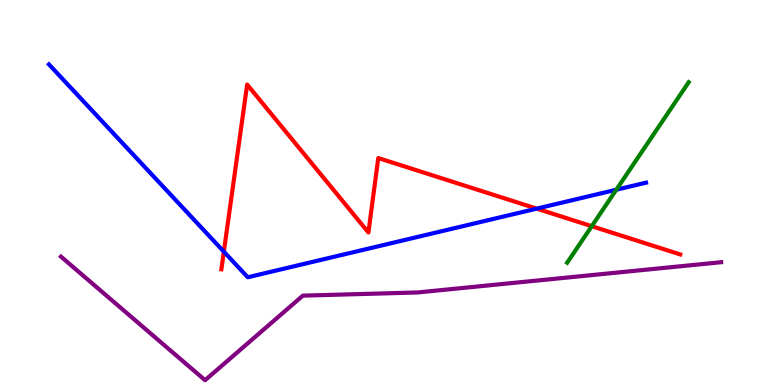[{'lines': ['blue', 'red'], 'intersections': [{'x': 2.89, 'y': 3.46}, {'x': 6.93, 'y': 4.58}]}, {'lines': ['green', 'red'], 'intersections': [{'x': 7.64, 'y': 4.12}]}, {'lines': ['purple', 'red'], 'intersections': []}, {'lines': ['blue', 'green'], 'intersections': [{'x': 7.95, 'y': 5.07}]}, {'lines': ['blue', 'purple'], 'intersections': []}, {'lines': ['green', 'purple'], 'intersections': []}]